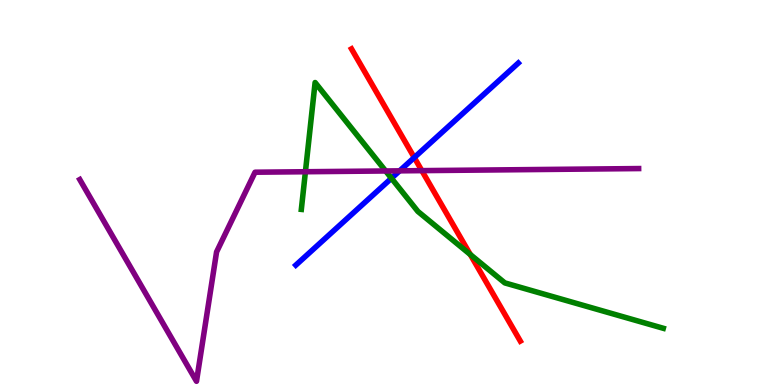[{'lines': ['blue', 'red'], 'intersections': [{'x': 5.35, 'y': 5.91}]}, {'lines': ['green', 'red'], 'intersections': [{'x': 6.07, 'y': 3.39}]}, {'lines': ['purple', 'red'], 'intersections': [{'x': 5.44, 'y': 5.57}]}, {'lines': ['blue', 'green'], 'intersections': [{'x': 5.05, 'y': 5.37}]}, {'lines': ['blue', 'purple'], 'intersections': [{'x': 5.16, 'y': 5.56}]}, {'lines': ['green', 'purple'], 'intersections': [{'x': 3.94, 'y': 5.54}, {'x': 4.98, 'y': 5.56}]}]